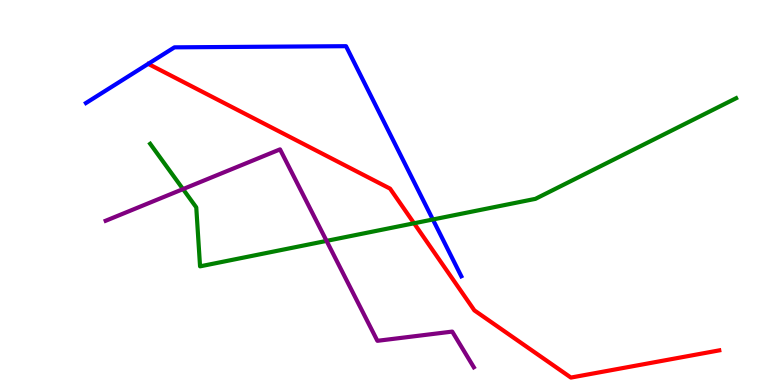[{'lines': ['blue', 'red'], 'intersections': []}, {'lines': ['green', 'red'], 'intersections': [{'x': 5.34, 'y': 4.2}]}, {'lines': ['purple', 'red'], 'intersections': []}, {'lines': ['blue', 'green'], 'intersections': [{'x': 5.59, 'y': 4.3}]}, {'lines': ['blue', 'purple'], 'intersections': []}, {'lines': ['green', 'purple'], 'intersections': [{'x': 2.36, 'y': 5.09}, {'x': 4.21, 'y': 3.74}]}]